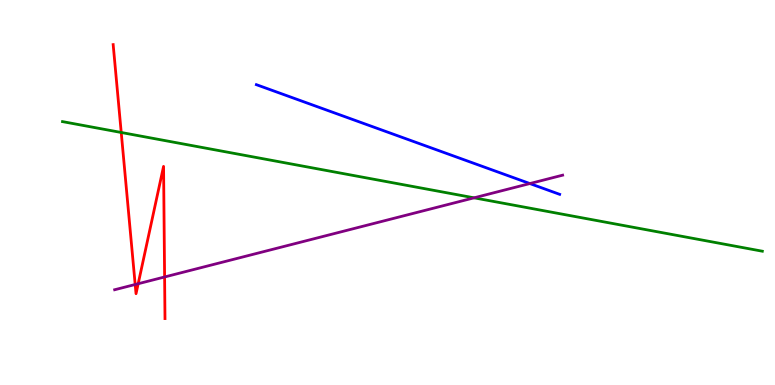[{'lines': ['blue', 'red'], 'intersections': []}, {'lines': ['green', 'red'], 'intersections': [{'x': 1.56, 'y': 6.56}]}, {'lines': ['purple', 'red'], 'intersections': [{'x': 1.74, 'y': 2.61}, {'x': 1.78, 'y': 2.63}, {'x': 2.12, 'y': 2.81}]}, {'lines': ['blue', 'green'], 'intersections': []}, {'lines': ['blue', 'purple'], 'intersections': [{'x': 6.84, 'y': 5.23}]}, {'lines': ['green', 'purple'], 'intersections': [{'x': 6.12, 'y': 4.86}]}]